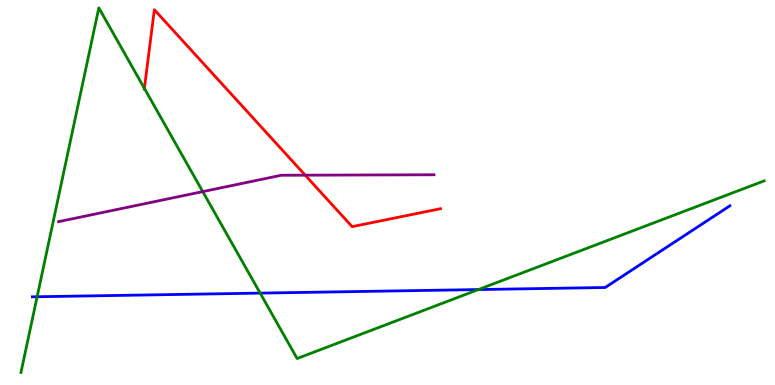[{'lines': ['blue', 'red'], 'intersections': []}, {'lines': ['green', 'red'], 'intersections': [{'x': 1.86, 'y': 7.7}]}, {'lines': ['purple', 'red'], 'intersections': [{'x': 3.94, 'y': 5.45}]}, {'lines': ['blue', 'green'], 'intersections': [{'x': 0.479, 'y': 2.29}, {'x': 3.36, 'y': 2.39}, {'x': 6.17, 'y': 2.48}]}, {'lines': ['blue', 'purple'], 'intersections': []}, {'lines': ['green', 'purple'], 'intersections': [{'x': 2.62, 'y': 5.02}]}]